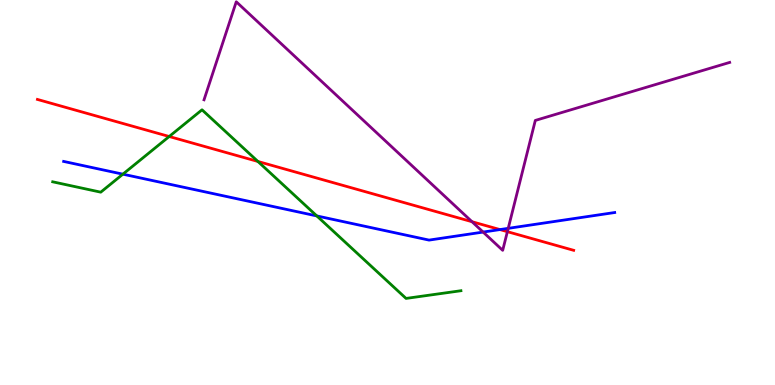[{'lines': ['blue', 'red'], 'intersections': [{'x': 6.45, 'y': 4.04}]}, {'lines': ['green', 'red'], 'intersections': [{'x': 2.18, 'y': 6.45}, {'x': 3.33, 'y': 5.81}]}, {'lines': ['purple', 'red'], 'intersections': [{'x': 6.09, 'y': 4.24}, {'x': 6.55, 'y': 3.98}]}, {'lines': ['blue', 'green'], 'intersections': [{'x': 1.59, 'y': 5.48}, {'x': 4.09, 'y': 4.39}]}, {'lines': ['blue', 'purple'], 'intersections': [{'x': 6.23, 'y': 3.97}, {'x': 6.56, 'y': 4.07}]}, {'lines': ['green', 'purple'], 'intersections': []}]